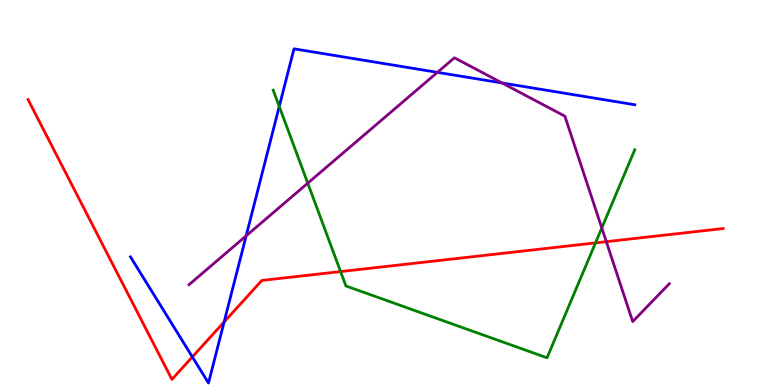[{'lines': ['blue', 'red'], 'intersections': [{'x': 2.48, 'y': 0.73}, {'x': 2.89, 'y': 1.64}]}, {'lines': ['green', 'red'], 'intersections': [{'x': 4.39, 'y': 2.95}, {'x': 7.68, 'y': 3.69}]}, {'lines': ['purple', 'red'], 'intersections': [{'x': 7.82, 'y': 3.72}]}, {'lines': ['blue', 'green'], 'intersections': [{'x': 3.6, 'y': 7.24}]}, {'lines': ['blue', 'purple'], 'intersections': [{'x': 3.18, 'y': 3.87}, {'x': 5.64, 'y': 8.12}, {'x': 6.48, 'y': 7.85}]}, {'lines': ['green', 'purple'], 'intersections': [{'x': 3.97, 'y': 5.24}, {'x': 7.77, 'y': 4.08}]}]